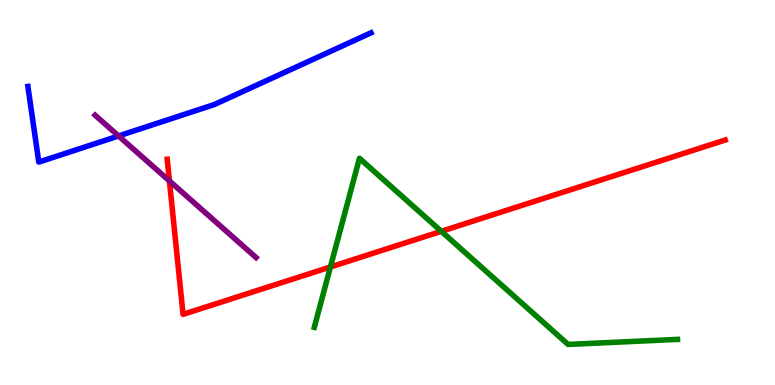[{'lines': ['blue', 'red'], 'intersections': []}, {'lines': ['green', 'red'], 'intersections': [{'x': 4.26, 'y': 3.07}, {'x': 5.69, 'y': 3.99}]}, {'lines': ['purple', 'red'], 'intersections': [{'x': 2.19, 'y': 5.3}]}, {'lines': ['blue', 'green'], 'intersections': []}, {'lines': ['blue', 'purple'], 'intersections': [{'x': 1.53, 'y': 6.47}]}, {'lines': ['green', 'purple'], 'intersections': []}]